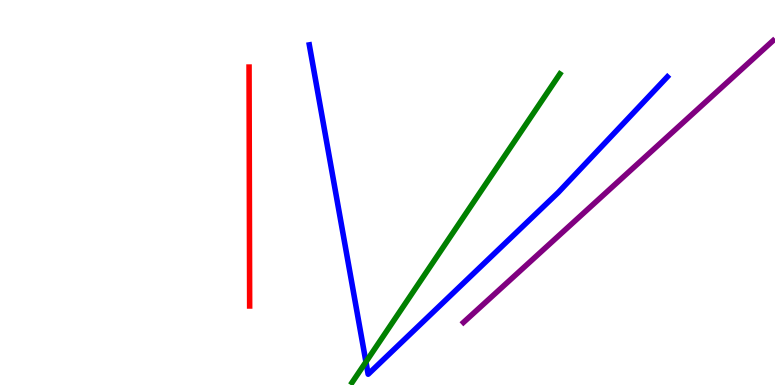[{'lines': ['blue', 'red'], 'intersections': []}, {'lines': ['green', 'red'], 'intersections': []}, {'lines': ['purple', 'red'], 'intersections': []}, {'lines': ['blue', 'green'], 'intersections': [{'x': 4.72, 'y': 0.6}]}, {'lines': ['blue', 'purple'], 'intersections': []}, {'lines': ['green', 'purple'], 'intersections': []}]